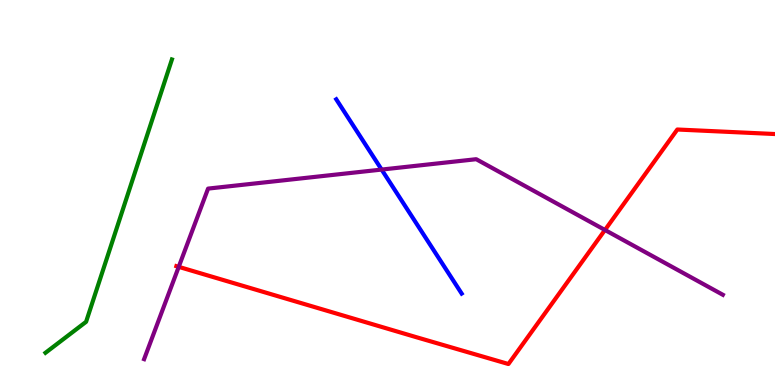[{'lines': ['blue', 'red'], 'intersections': []}, {'lines': ['green', 'red'], 'intersections': []}, {'lines': ['purple', 'red'], 'intersections': [{'x': 2.31, 'y': 3.07}, {'x': 7.81, 'y': 4.03}]}, {'lines': ['blue', 'green'], 'intersections': []}, {'lines': ['blue', 'purple'], 'intersections': [{'x': 4.92, 'y': 5.6}]}, {'lines': ['green', 'purple'], 'intersections': []}]